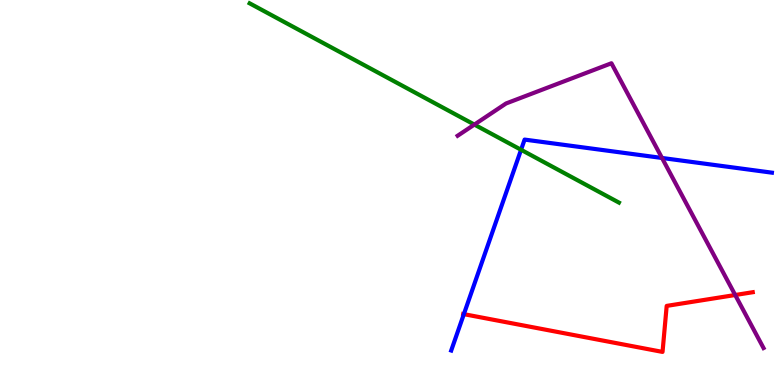[{'lines': ['blue', 'red'], 'intersections': [{'x': 5.99, 'y': 1.84}]}, {'lines': ['green', 'red'], 'intersections': []}, {'lines': ['purple', 'red'], 'intersections': [{'x': 9.49, 'y': 2.34}]}, {'lines': ['blue', 'green'], 'intersections': [{'x': 6.72, 'y': 6.11}]}, {'lines': ['blue', 'purple'], 'intersections': [{'x': 8.54, 'y': 5.9}]}, {'lines': ['green', 'purple'], 'intersections': [{'x': 6.12, 'y': 6.76}]}]